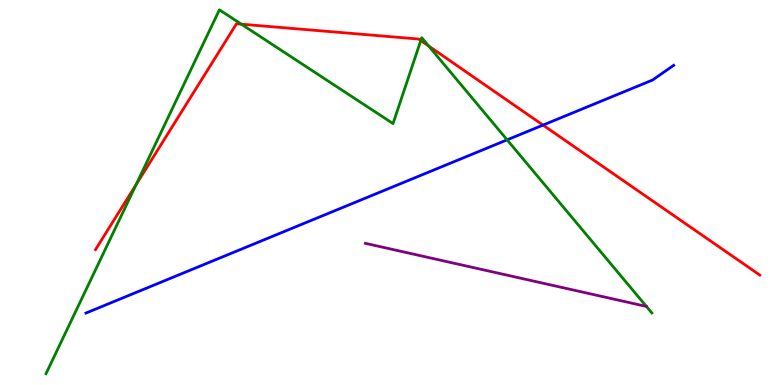[{'lines': ['blue', 'red'], 'intersections': [{'x': 7.01, 'y': 6.75}]}, {'lines': ['green', 'red'], 'intersections': [{'x': 1.76, 'y': 5.21}, {'x': 3.11, 'y': 9.37}, {'x': 5.43, 'y': 8.95}, {'x': 5.53, 'y': 8.81}]}, {'lines': ['purple', 'red'], 'intersections': []}, {'lines': ['blue', 'green'], 'intersections': [{'x': 6.54, 'y': 6.37}]}, {'lines': ['blue', 'purple'], 'intersections': []}, {'lines': ['green', 'purple'], 'intersections': []}]